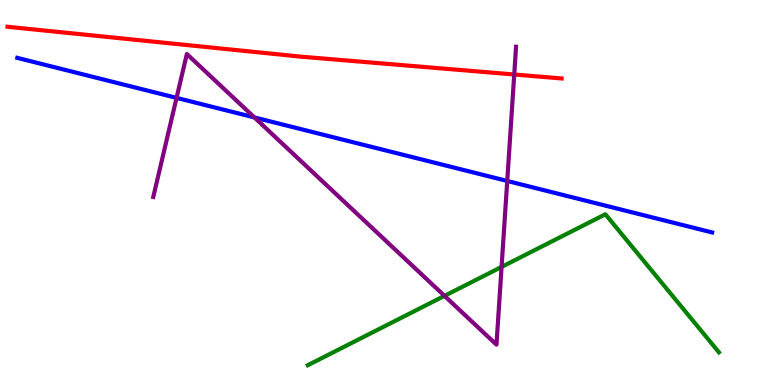[{'lines': ['blue', 'red'], 'intersections': []}, {'lines': ['green', 'red'], 'intersections': []}, {'lines': ['purple', 'red'], 'intersections': [{'x': 6.64, 'y': 8.06}]}, {'lines': ['blue', 'green'], 'intersections': []}, {'lines': ['blue', 'purple'], 'intersections': [{'x': 2.28, 'y': 7.46}, {'x': 3.28, 'y': 6.95}, {'x': 6.54, 'y': 5.3}]}, {'lines': ['green', 'purple'], 'intersections': [{'x': 5.74, 'y': 2.32}, {'x': 6.47, 'y': 3.07}]}]